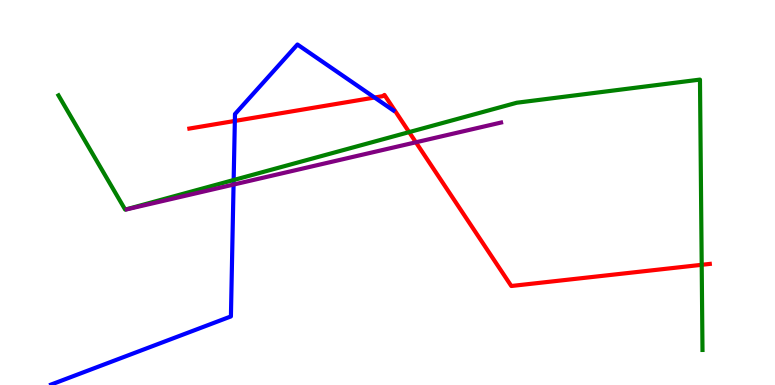[{'lines': ['blue', 'red'], 'intersections': [{'x': 3.03, 'y': 6.86}, {'x': 4.83, 'y': 7.47}]}, {'lines': ['green', 'red'], 'intersections': [{'x': 5.28, 'y': 6.57}, {'x': 9.05, 'y': 3.12}]}, {'lines': ['purple', 'red'], 'intersections': [{'x': 5.37, 'y': 6.3}]}, {'lines': ['blue', 'green'], 'intersections': [{'x': 3.01, 'y': 5.32}]}, {'lines': ['blue', 'purple'], 'intersections': [{'x': 3.01, 'y': 5.21}]}, {'lines': ['green', 'purple'], 'intersections': []}]